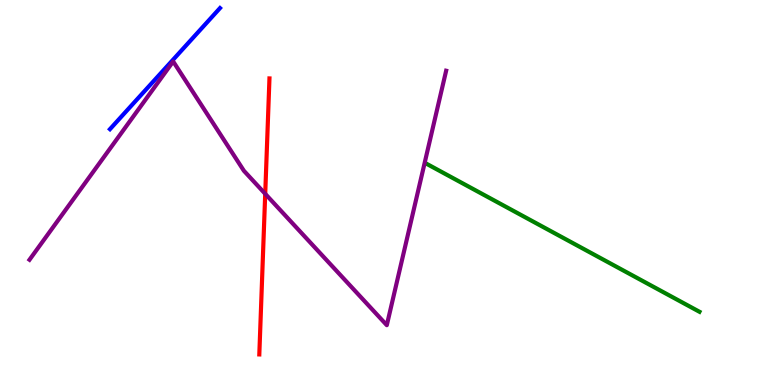[{'lines': ['blue', 'red'], 'intersections': []}, {'lines': ['green', 'red'], 'intersections': []}, {'lines': ['purple', 'red'], 'intersections': [{'x': 3.42, 'y': 4.97}]}, {'lines': ['blue', 'green'], 'intersections': []}, {'lines': ['blue', 'purple'], 'intersections': []}, {'lines': ['green', 'purple'], 'intersections': []}]